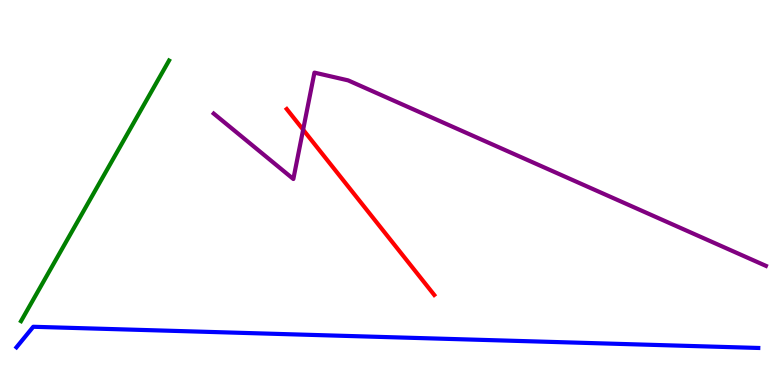[{'lines': ['blue', 'red'], 'intersections': []}, {'lines': ['green', 'red'], 'intersections': []}, {'lines': ['purple', 'red'], 'intersections': [{'x': 3.91, 'y': 6.63}]}, {'lines': ['blue', 'green'], 'intersections': []}, {'lines': ['blue', 'purple'], 'intersections': []}, {'lines': ['green', 'purple'], 'intersections': []}]